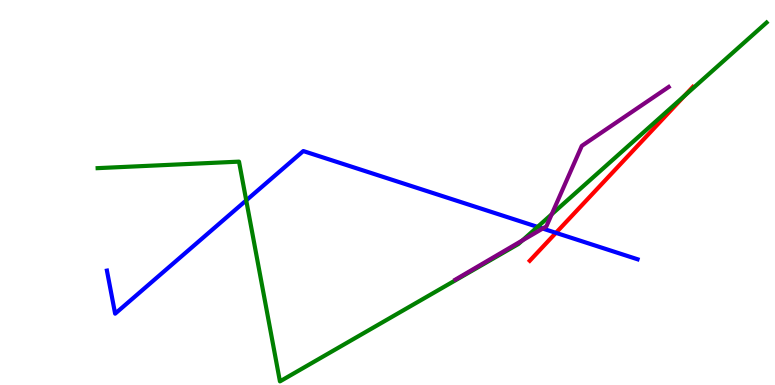[{'lines': ['blue', 'red'], 'intersections': [{'x': 7.17, 'y': 3.95}]}, {'lines': ['green', 'red'], 'intersections': [{'x': 8.83, 'y': 7.51}]}, {'lines': ['purple', 'red'], 'intersections': []}, {'lines': ['blue', 'green'], 'intersections': [{'x': 3.18, 'y': 4.8}, {'x': 6.94, 'y': 4.11}]}, {'lines': ['blue', 'purple'], 'intersections': [{'x': 7.0, 'y': 4.06}]}, {'lines': ['green', 'purple'], 'intersections': [{'x': 6.74, 'y': 3.76}, {'x': 7.12, 'y': 4.43}]}]